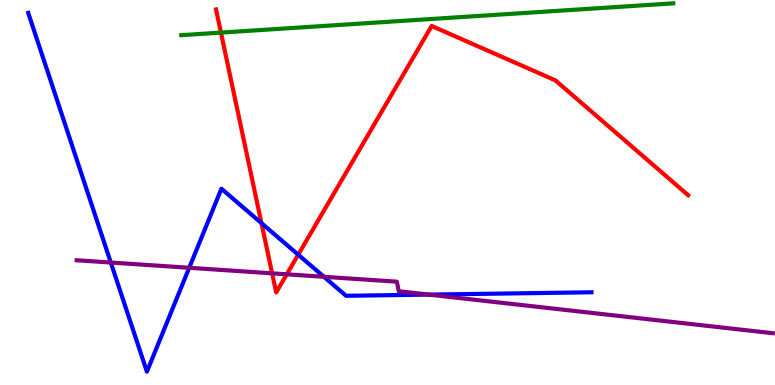[{'lines': ['blue', 'red'], 'intersections': [{'x': 3.37, 'y': 4.2}, {'x': 3.85, 'y': 3.38}]}, {'lines': ['green', 'red'], 'intersections': [{'x': 2.85, 'y': 9.15}]}, {'lines': ['purple', 'red'], 'intersections': [{'x': 3.51, 'y': 2.9}, {'x': 3.7, 'y': 2.88}]}, {'lines': ['blue', 'green'], 'intersections': []}, {'lines': ['blue', 'purple'], 'intersections': [{'x': 1.43, 'y': 3.18}, {'x': 2.44, 'y': 3.04}, {'x': 4.18, 'y': 2.81}, {'x': 5.53, 'y': 2.35}]}, {'lines': ['green', 'purple'], 'intersections': []}]